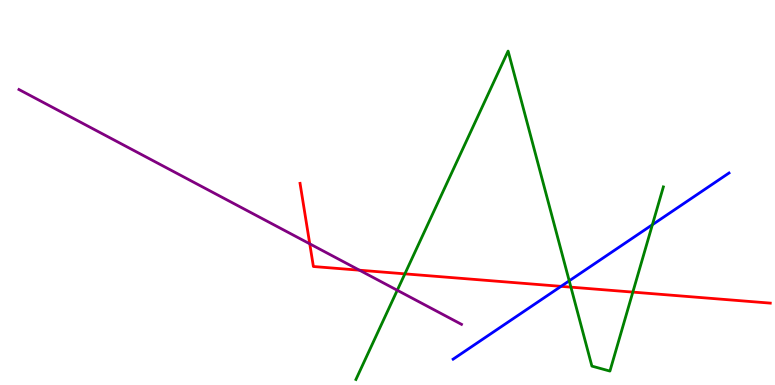[{'lines': ['blue', 'red'], 'intersections': [{'x': 7.24, 'y': 2.56}]}, {'lines': ['green', 'red'], 'intersections': [{'x': 5.22, 'y': 2.89}, {'x': 7.37, 'y': 2.54}, {'x': 8.17, 'y': 2.41}]}, {'lines': ['purple', 'red'], 'intersections': [{'x': 4.0, 'y': 3.67}, {'x': 4.64, 'y': 2.98}]}, {'lines': ['blue', 'green'], 'intersections': [{'x': 7.34, 'y': 2.71}, {'x': 8.42, 'y': 4.16}]}, {'lines': ['blue', 'purple'], 'intersections': []}, {'lines': ['green', 'purple'], 'intersections': [{'x': 5.13, 'y': 2.46}]}]